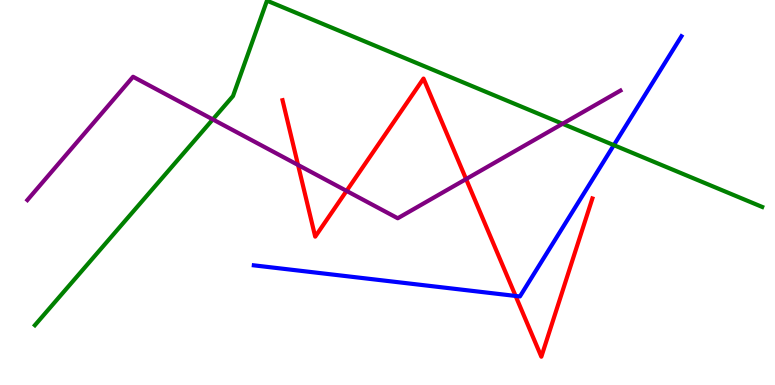[{'lines': ['blue', 'red'], 'intersections': [{'x': 6.65, 'y': 2.31}]}, {'lines': ['green', 'red'], 'intersections': []}, {'lines': ['purple', 'red'], 'intersections': [{'x': 3.85, 'y': 5.72}, {'x': 4.47, 'y': 5.04}, {'x': 6.01, 'y': 5.35}]}, {'lines': ['blue', 'green'], 'intersections': [{'x': 7.92, 'y': 6.23}]}, {'lines': ['blue', 'purple'], 'intersections': []}, {'lines': ['green', 'purple'], 'intersections': [{'x': 2.75, 'y': 6.9}, {'x': 7.26, 'y': 6.78}]}]